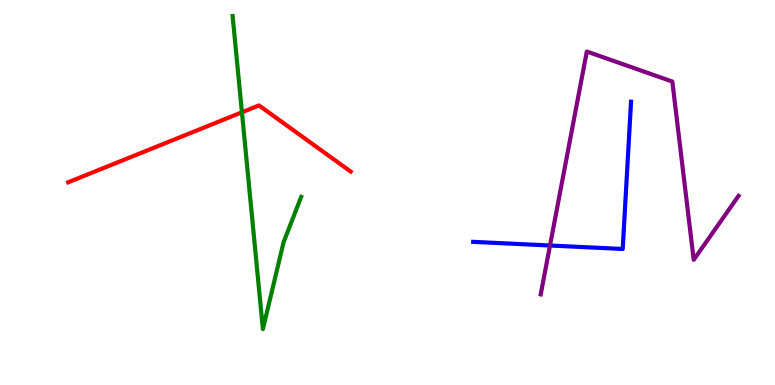[{'lines': ['blue', 'red'], 'intersections': []}, {'lines': ['green', 'red'], 'intersections': [{'x': 3.12, 'y': 7.08}]}, {'lines': ['purple', 'red'], 'intersections': []}, {'lines': ['blue', 'green'], 'intersections': []}, {'lines': ['blue', 'purple'], 'intersections': [{'x': 7.1, 'y': 3.62}]}, {'lines': ['green', 'purple'], 'intersections': []}]